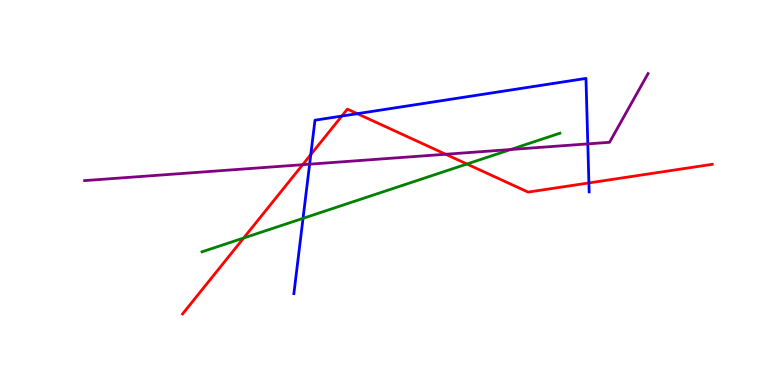[{'lines': ['blue', 'red'], 'intersections': [{'x': 4.01, 'y': 5.98}, {'x': 4.41, 'y': 6.99}, {'x': 4.61, 'y': 7.05}, {'x': 7.6, 'y': 5.25}]}, {'lines': ['green', 'red'], 'intersections': [{'x': 3.14, 'y': 3.82}, {'x': 6.03, 'y': 5.74}]}, {'lines': ['purple', 'red'], 'intersections': [{'x': 3.91, 'y': 5.72}, {'x': 5.75, 'y': 5.99}]}, {'lines': ['blue', 'green'], 'intersections': [{'x': 3.91, 'y': 4.33}]}, {'lines': ['blue', 'purple'], 'intersections': [{'x': 4.0, 'y': 5.74}, {'x': 7.58, 'y': 6.26}]}, {'lines': ['green', 'purple'], 'intersections': [{'x': 6.59, 'y': 6.12}]}]